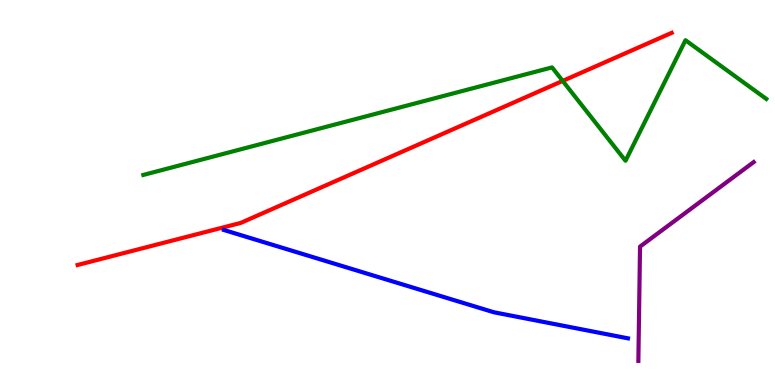[{'lines': ['blue', 'red'], 'intersections': []}, {'lines': ['green', 'red'], 'intersections': [{'x': 7.26, 'y': 7.9}]}, {'lines': ['purple', 'red'], 'intersections': []}, {'lines': ['blue', 'green'], 'intersections': []}, {'lines': ['blue', 'purple'], 'intersections': []}, {'lines': ['green', 'purple'], 'intersections': []}]